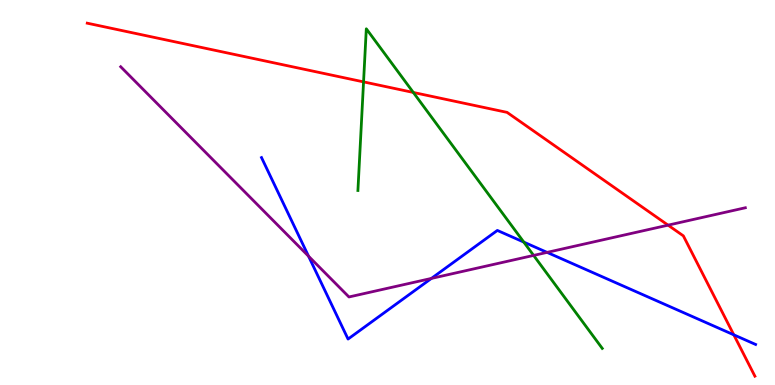[{'lines': ['blue', 'red'], 'intersections': [{'x': 9.47, 'y': 1.3}]}, {'lines': ['green', 'red'], 'intersections': [{'x': 4.69, 'y': 7.87}, {'x': 5.33, 'y': 7.6}]}, {'lines': ['purple', 'red'], 'intersections': [{'x': 8.62, 'y': 4.15}]}, {'lines': ['blue', 'green'], 'intersections': [{'x': 6.76, 'y': 3.71}]}, {'lines': ['blue', 'purple'], 'intersections': [{'x': 3.98, 'y': 3.35}, {'x': 5.57, 'y': 2.77}, {'x': 7.06, 'y': 3.44}]}, {'lines': ['green', 'purple'], 'intersections': [{'x': 6.89, 'y': 3.37}]}]